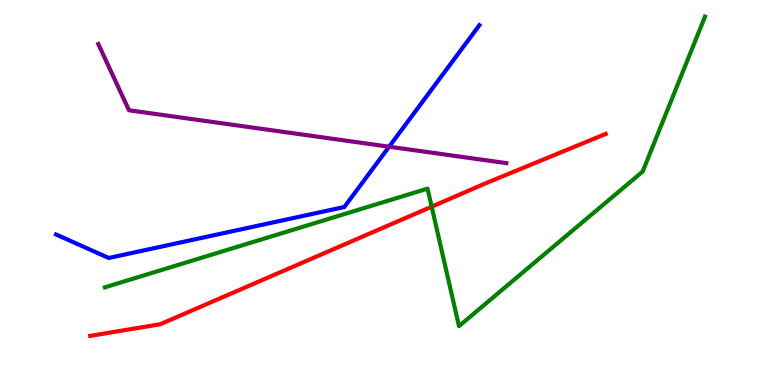[{'lines': ['blue', 'red'], 'intersections': []}, {'lines': ['green', 'red'], 'intersections': [{'x': 5.57, 'y': 4.63}]}, {'lines': ['purple', 'red'], 'intersections': []}, {'lines': ['blue', 'green'], 'intersections': []}, {'lines': ['blue', 'purple'], 'intersections': [{'x': 5.02, 'y': 6.19}]}, {'lines': ['green', 'purple'], 'intersections': []}]